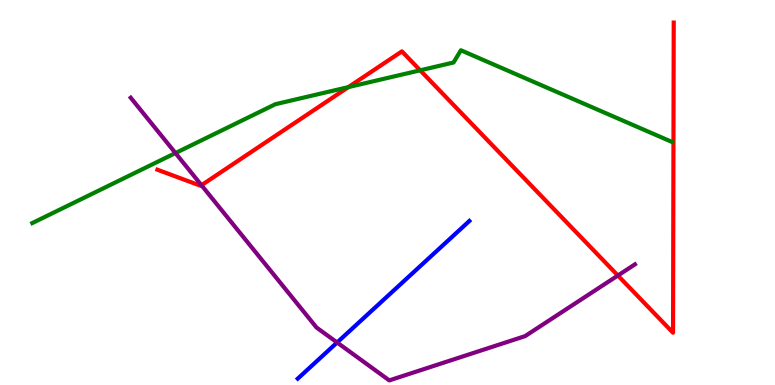[{'lines': ['blue', 'red'], 'intersections': []}, {'lines': ['green', 'red'], 'intersections': [{'x': 4.49, 'y': 7.74}, {'x': 5.42, 'y': 8.17}]}, {'lines': ['purple', 'red'], 'intersections': [{'x': 2.6, 'y': 5.19}, {'x': 7.97, 'y': 2.84}]}, {'lines': ['blue', 'green'], 'intersections': []}, {'lines': ['blue', 'purple'], 'intersections': [{'x': 4.35, 'y': 1.1}]}, {'lines': ['green', 'purple'], 'intersections': [{'x': 2.26, 'y': 6.02}]}]